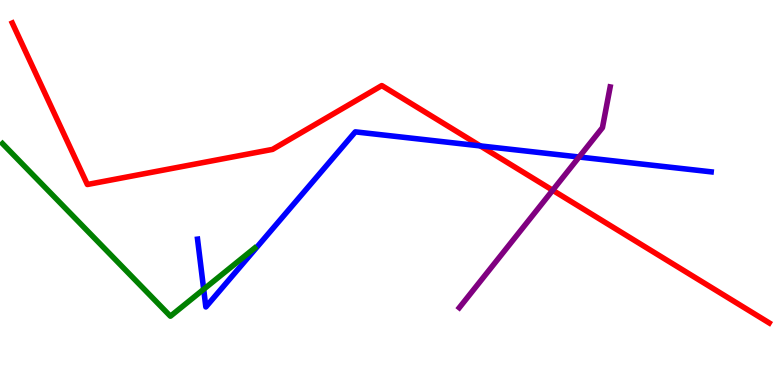[{'lines': ['blue', 'red'], 'intersections': [{'x': 6.2, 'y': 6.21}]}, {'lines': ['green', 'red'], 'intersections': []}, {'lines': ['purple', 'red'], 'intersections': [{'x': 7.13, 'y': 5.06}]}, {'lines': ['blue', 'green'], 'intersections': [{'x': 2.63, 'y': 2.49}]}, {'lines': ['blue', 'purple'], 'intersections': [{'x': 7.47, 'y': 5.92}]}, {'lines': ['green', 'purple'], 'intersections': []}]